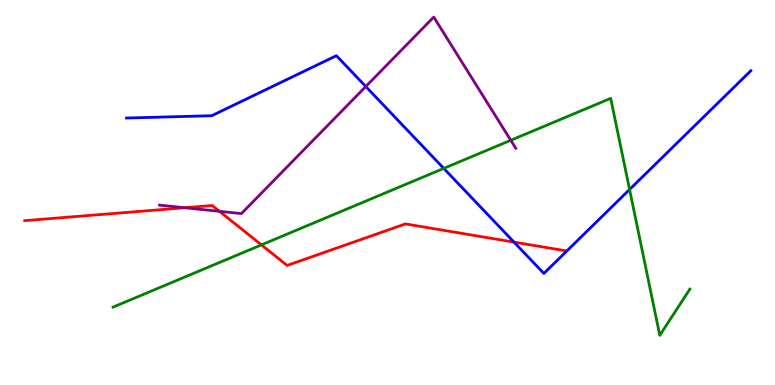[{'lines': ['blue', 'red'], 'intersections': [{'x': 6.63, 'y': 3.71}]}, {'lines': ['green', 'red'], 'intersections': [{'x': 3.37, 'y': 3.64}]}, {'lines': ['purple', 'red'], 'intersections': [{'x': 2.38, 'y': 4.6}, {'x': 2.83, 'y': 4.51}]}, {'lines': ['blue', 'green'], 'intersections': [{'x': 5.73, 'y': 5.63}, {'x': 8.12, 'y': 5.08}]}, {'lines': ['blue', 'purple'], 'intersections': [{'x': 4.72, 'y': 7.75}]}, {'lines': ['green', 'purple'], 'intersections': [{'x': 6.59, 'y': 6.36}]}]